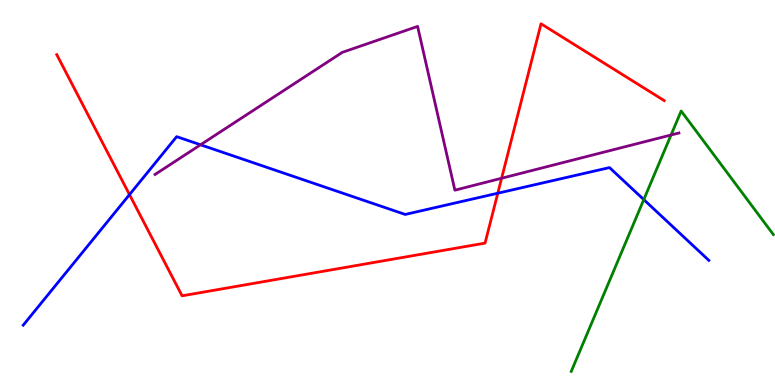[{'lines': ['blue', 'red'], 'intersections': [{'x': 1.67, 'y': 4.95}, {'x': 6.42, 'y': 4.98}]}, {'lines': ['green', 'red'], 'intersections': []}, {'lines': ['purple', 'red'], 'intersections': [{'x': 6.47, 'y': 5.37}]}, {'lines': ['blue', 'green'], 'intersections': [{'x': 8.31, 'y': 4.82}]}, {'lines': ['blue', 'purple'], 'intersections': [{'x': 2.59, 'y': 6.24}]}, {'lines': ['green', 'purple'], 'intersections': [{'x': 8.66, 'y': 6.49}]}]